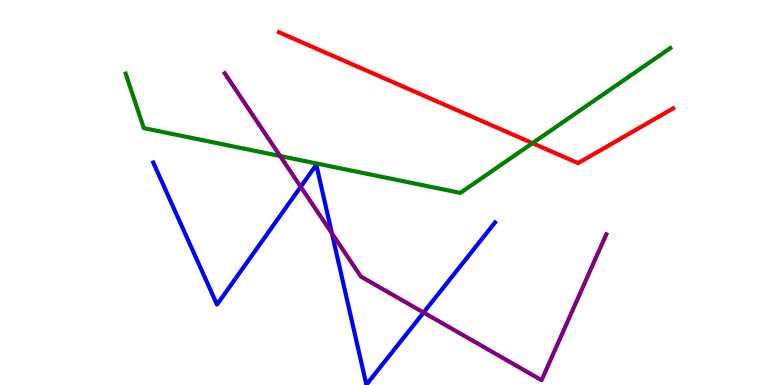[{'lines': ['blue', 'red'], 'intersections': []}, {'lines': ['green', 'red'], 'intersections': [{'x': 6.87, 'y': 6.28}]}, {'lines': ['purple', 'red'], 'intersections': []}, {'lines': ['blue', 'green'], 'intersections': []}, {'lines': ['blue', 'purple'], 'intersections': [{'x': 3.88, 'y': 5.15}, {'x': 4.28, 'y': 3.94}, {'x': 5.47, 'y': 1.88}]}, {'lines': ['green', 'purple'], 'intersections': [{'x': 3.61, 'y': 5.95}]}]